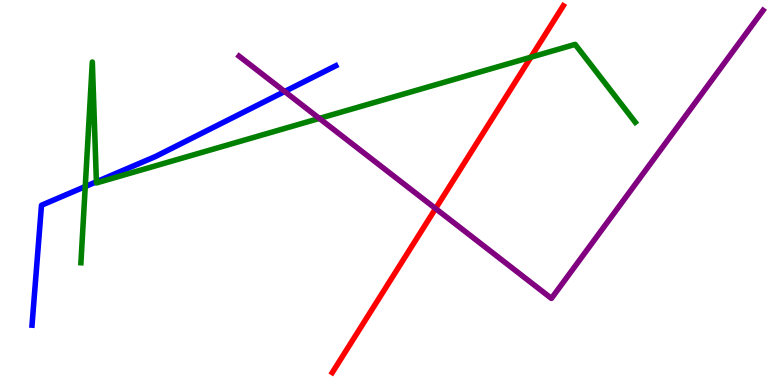[{'lines': ['blue', 'red'], 'intersections': []}, {'lines': ['green', 'red'], 'intersections': [{'x': 6.85, 'y': 8.51}]}, {'lines': ['purple', 'red'], 'intersections': [{'x': 5.62, 'y': 4.58}]}, {'lines': ['blue', 'green'], 'intersections': [{'x': 1.1, 'y': 5.15}, {'x': 1.24, 'y': 5.28}]}, {'lines': ['blue', 'purple'], 'intersections': [{'x': 3.67, 'y': 7.62}]}, {'lines': ['green', 'purple'], 'intersections': [{'x': 4.12, 'y': 6.92}]}]